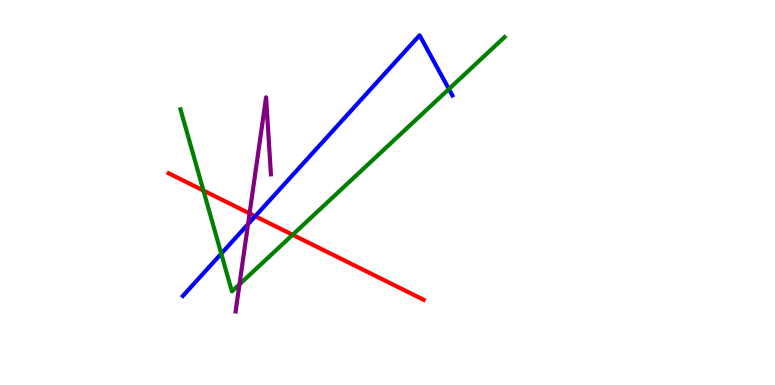[{'lines': ['blue', 'red'], 'intersections': [{'x': 3.29, 'y': 4.38}]}, {'lines': ['green', 'red'], 'intersections': [{'x': 2.62, 'y': 5.05}, {'x': 3.78, 'y': 3.9}]}, {'lines': ['purple', 'red'], 'intersections': [{'x': 3.22, 'y': 4.46}]}, {'lines': ['blue', 'green'], 'intersections': [{'x': 2.85, 'y': 3.41}, {'x': 5.79, 'y': 7.69}]}, {'lines': ['blue', 'purple'], 'intersections': [{'x': 3.2, 'y': 4.18}]}, {'lines': ['green', 'purple'], 'intersections': [{'x': 3.09, 'y': 2.61}]}]